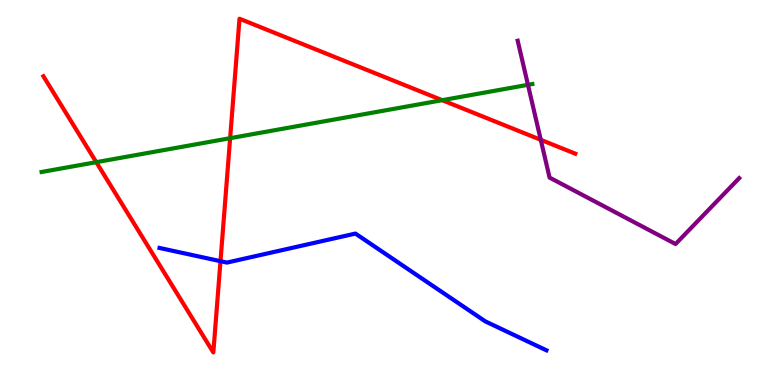[{'lines': ['blue', 'red'], 'intersections': [{'x': 2.85, 'y': 3.22}]}, {'lines': ['green', 'red'], 'intersections': [{'x': 1.24, 'y': 5.79}, {'x': 2.97, 'y': 6.41}, {'x': 5.71, 'y': 7.4}]}, {'lines': ['purple', 'red'], 'intersections': [{'x': 6.98, 'y': 6.37}]}, {'lines': ['blue', 'green'], 'intersections': []}, {'lines': ['blue', 'purple'], 'intersections': []}, {'lines': ['green', 'purple'], 'intersections': [{'x': 6.81, 'y': 7.8}]}]